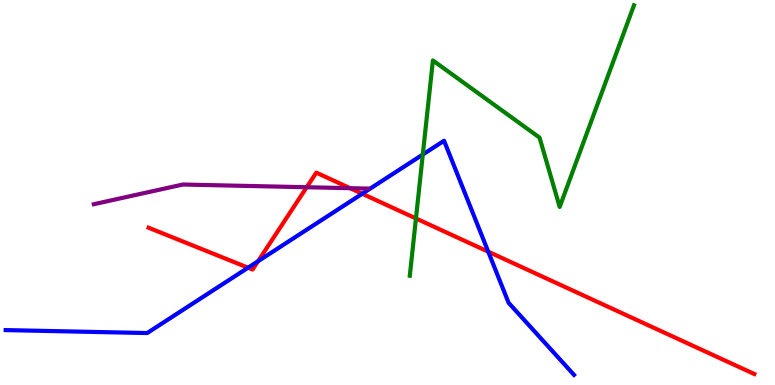[{'lines': ['blue', 'red'], 'intersections': [{'x': 3.2, 'y': 3.05}, {'x': 3.33, 'y': 3.22}, {'x': 4.67, 'y': 4.97}, {'x': 6.3, 'y': 3.46}]}, {'lines': ['green', 'red'], 'intersections': [{'x': 5.37, 'y': 4.33}]}, {'lines': ['purple', 'red'], 'intersections': [{'x': 3.96, 'y': 5.14}, {'x': 4.52, 'y': 5.11}]}, {'lines': ['blue', 'green'], 'intersections': [{'x': 5.46, 'y': 5.99}]}, {'lines': ['blue', 'purple'], 'intersections': []}, {'lines': ['green', 'purple'], 'intersections': []}]